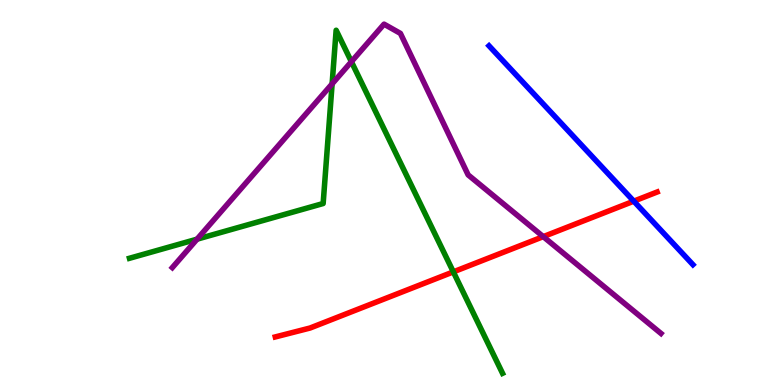[{'lines': ['blue', 'red'], 'intersections': [{'x': 8.18, 'y': 4.77}]}, {'lines': ['green', 'red'], 'intersections': [{'x': 5.85, 'y': 2.94}]}, {'lines': ['purple', 'red'], 'intersections': [{'x': 7.01, 'y': 3.85}]}, {'lines': ['blue', 'green'], 'intersections': []}, {'lines': ['blue', 'purple'], 'intersections': []}, {'lines': ['green', 'purple'], 'intersections': [{'x': 2.54, 'y': 3.79}, {'x': 4.29, 'y': 7.82}, {'x': 4.53, 'y': 8.4}]}]